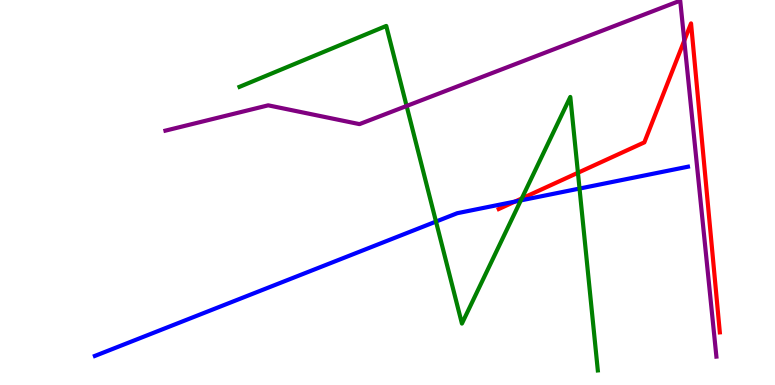[{'lines': ['blue', 'red'], 'intersections': [{'x': 6.65, 'y': 4.76}]}, {'lines': ['green', 'red'], 'intersections': [{'x': 6.73, 'y': 4.84}, {'x': 7.46, 'y': 5.51}]}, {'lines': ['purple', 'red'], 'intersections': [{'x': 8.83, 'y': 8.95}]}, {'lines': ['blue', 'green'], 'intersections': [{'x': 5.63, 'y': 4.24}, {'x': 6.72, 'y': 4.8}, {'x': 7.48, 'y': 5.1}]}, {'lines': ['blue', 'purple'], 'intersections': []}, {'lines': ['green', 'purple'], 'intersections': [{'x': 5.25, 'y': 7.25}]}]